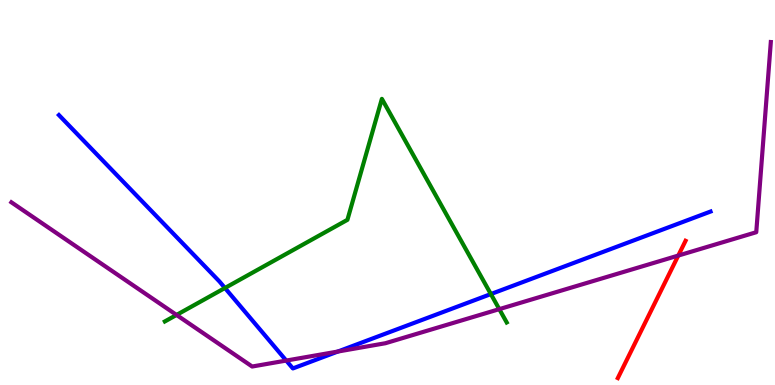[{'lines': ['blue', 'red'], 'intersections': []}, {'lines': ['green', 'red'], 'intersections': []}, {'lines': ['purple', 'red'], 'intersections': [{'x': 8.75, 'y': 3.36}]}, {'lines': ['blue', 'green'], 'intersections': [{'x': 2.9, 'y': 2.52}, {'x': 6.33, 'y': 2.36}]}, {'lines': ['blue', 'purple'], 'intersections': [{'x': 3.69, 'y': 0.635}, {'x': 4.36, 'y': 0.869}]}, {'lines': ['green', 'purple'], 'intersections': [{'x': 2.28, 'y': 1.82}, {'x': 6.44, 'y': 1.97}]}]